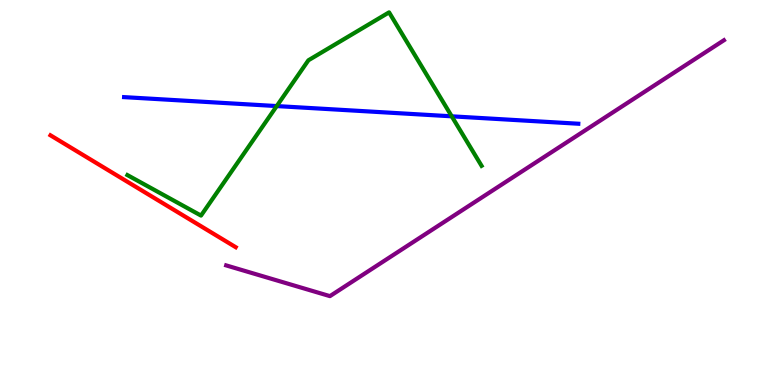[{'lines': ['blue', 'red'], 'intersections': []}, {'lines': ['green', 'red'], 'intersections': []}, {'lines': ['purple', 'red'], 'intersections': []}, {'lines': ['blue', 'green'], 'intersections': [{'x': 3.57, 'y': 7.24}, {'x': 5.83, 'y': 6.98}]}, {'lines': ['blue', 'purple'], 'intersections': []}, {'lines': ['green', 'purple'], 'intersections': []}]